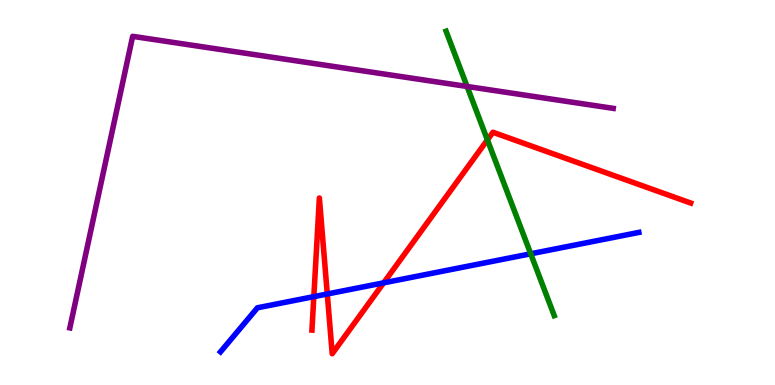[{'lines': ['blue', 'red'], 'intersections': [{'x': 4.05, 'y': 2.3}, {'x': 4.22, 'y': 2.36}, {'x': 4.95, 'y': 2.65}]}, {'lines': ['green', 'red'], 'intersections': [{'x': 6.29, 'y': 6.37}]}, {'lines': ['purple', 'red'], 'intersections': []}, {'lines': ['blue', 'green'], 'intersections': [{'x': 6.85, 'y': 3.41}]}, {'lines': ['blue', 'purple'], 'intersections': []}, {'lines': ['green', 'purple'], 'intersections': [{'x': 6.03, 'y': 7.75}]}]